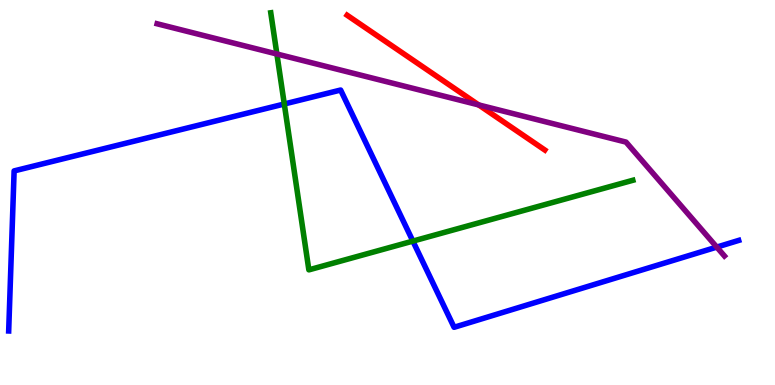[{'lines': ['blue', 'red'], 'intersections': []}, {'lines': ['green', 'red'], 'intersections': []}, {'lines': ['purple', 'red'], 'intersections': [{'x': 6.18, 'y': 7.27}]}, {'lines': ['blue', 'green'], 'intersections': [{'x': 3.67, 'y': 7.3}, {'x': 5.33, 'y': 3.74}]}, {'lines': ['blue', 'purple'], 'intersections': [{'x': 9.25, 'y': 3.58}]}, {'lines': ['green', 'purple'], 'intersections': [{'x': 3.57, 'y': 8.6}]}]